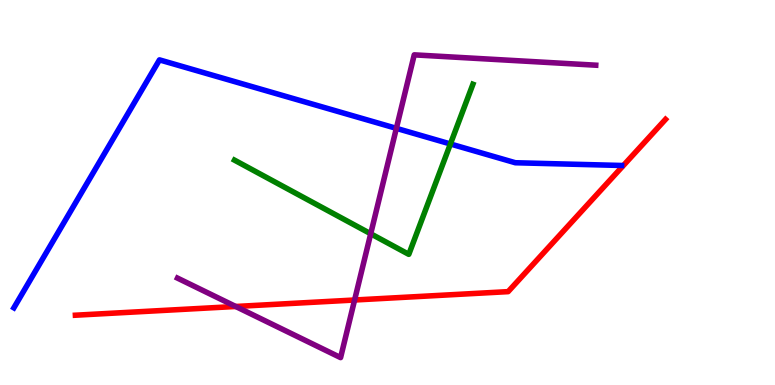[{'lines': ['blue', 'red'], 'intersections': []}, {'lines': ['green', 'red'], 'intersections': []}, {'lines': ['purple', 'red'], 'intersections': [{'x': 3.04, 'y': 2.04}, {'x': 4.58, 'y': 2.21}]}, {'lines': ['blue', 'green'], 'intersections': [{'x': 5.81, 'y': 6.26}]}, {'lines': ['blue', 'purple'], 'intersections': [{'x': 5.11, 'y': 6.67}]}, {'lines': ['green', 'purple'], 'intersections': [{'x': 4.78, 'y': 3.93}]}]